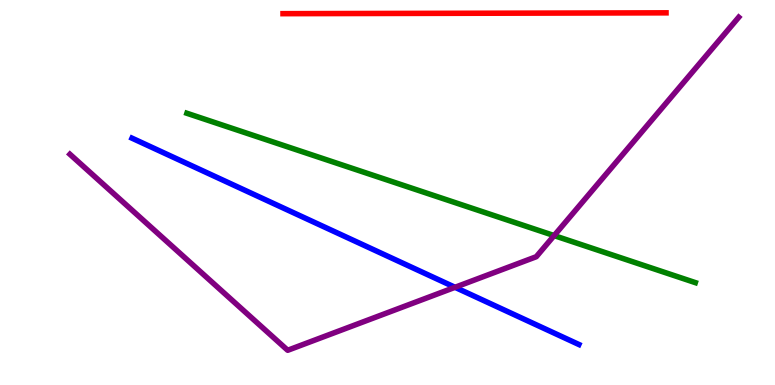[{'lines': ['blue', 'red'], 'intersections': []}, {'lines': ['green', 'red'], 'intersections': []}, {'lines': ['purple', 'red'], 'intersections': []}, {'lines': ['blue', 'green'], 'intersections': []}, {'lines': ['blue', 'purple'], 'intersections': [{'x': 5.87, 'y': 2.54}]}, {'lines': ['green', 'purple'], 'intersections': [{'x': 7.15, 'y': 3.88}]}]